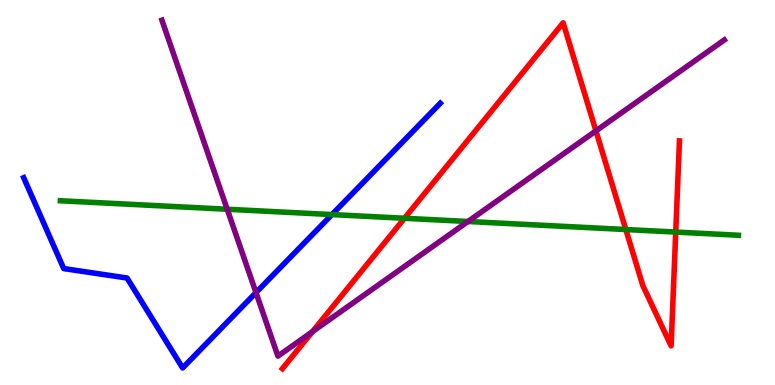[{'lines': ['blue', 'red'], 'intersections': []}, {'lines': ['green', 'red'], 'intersections': [{'x': 5.22, 'y': 4.33}, {'x': 8.08, 'y': 4.04}, {'x': 8.72, 'y': 3.97}]}, {'lines': ['purple', 'red'], 'intersections': [{'x': 4.03, 'y': 1.39}, {'x': 7.69, 'y': 6.6}]}, {'lines': ['blue', 'green'], 'intersections': [{'x': 4.28, 'y': 4.43}]}, {'lines': ['blue', 'purple'], 'intersections': [{'x': 3.3, 'y': 2.4}]}, {'lines': ['green', 'purple'], 'intersections': [{'x': 2.93, 'y': 4.57}, {'x': 6.04, 'y': 4.25}]}]